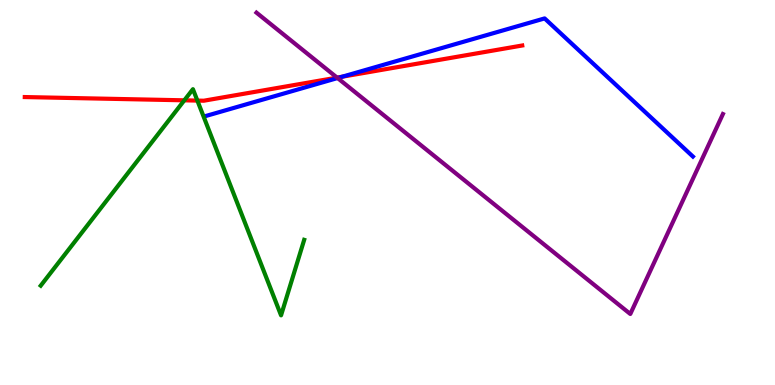[{'lines': ['blue', 'red'], 'intersections': [{'x': 4.41, 'y': 8.01}]}, {'lines': ['green', 'red'], 'intersections': [{'x': 2.38, 'y': 7.39}, {'x': 2.55, 'y': 7.39}]}, {'lines': ['purple', 'red'], 'intersections': [{'x': 4.35, 'y': 7.98}]}, {'lines': ['blue', 'green'], 'intersections': []}, {'lines': ['blue', 'purple'], 'intersections': [{'x': 4.36, 'y': 7.97}]}, {'lines': ['green', 'purple'], 'intersections': []}]